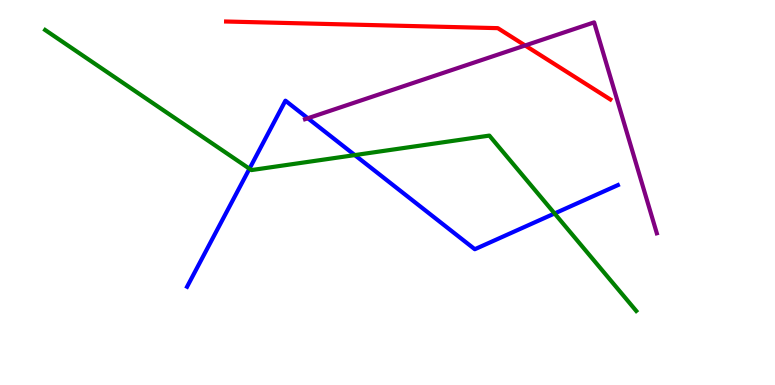[{'lines': ['blue', 'red'], 'intersections': []}, {'lines': ['green', 'red'], 'intersections': []}, {'lines': ['purple', 'red'], 'intersections': [{'x': 6.78, 'y': 8.82}]}, {'lines': ['blue', 'green'], 'intersections': [{'x': 3.22, 'y': 5.62}, {'x': 4.58, 'y': 5.97}, {'x': 7.16, 'y': 4.46}]}, {'lines': ['blue', 'purple'], 'intersections': [{'x': 3.97, 'y': 6.93}]}, {'lines': ['green', 'purple'], 'intersections': []}]